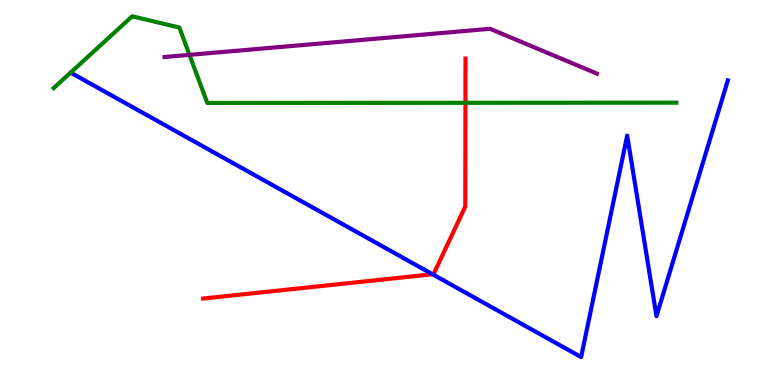[{'lines': ['blue', 'red'], 'intersections': [{'x': 5.58, 'y': 2.88}]}, {'lines': ['green', 'red'], 'intersections': [{'x': 6.01, 'y': 7.33}]}, {'lines': ['purple', 'red'], 'intersections': []}, {'lines': ['blue', 'green'], 'intersections': []}, {'lines': ['blue', 'purple'], 'intersections': []}, {'lines': ['green', 'purple'], 'intersections': [{'x': 2.44, 'y': 8.58}]}]